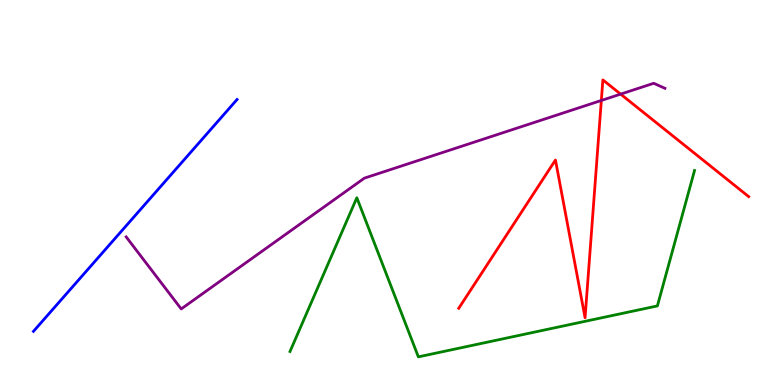[{'lines': ['blue', 'red'], 'intersections': []}, {'lines': ['green', 'red'], 'intersections': []}, {'lines': ['purple', 'red'], 'intersections': [{'x': 7.76, 'y': 7.39}, {'x': 8.01, 'y': 7.56}]}, {'lines': ['blue', 'green'], 'intersections': []}, {'lines': ['blue', 'purple'], 'intersections': []}, {'lines': ['green', 'purple'], 'intersections': []}]